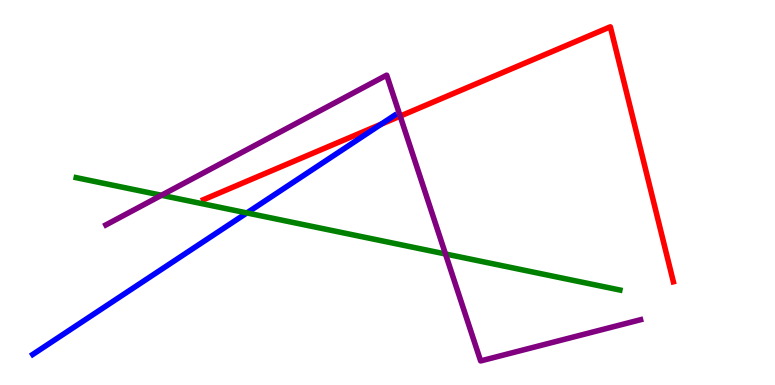[{'lines': ['blue', 'red'], 'intersections': [{'x': 4.92, 'y': 6.77}]}, {'lines': ['green', 'red'], 'intersections': []}, {'lines': ['purple', 'red'], 'intersections': [{'x': 5.16, 'y': 6.98}]}, {'lines': ['blue', 'green'], 'intersections': [{'x': 3.19, 'y': 4.47}]}, {'lines': ['blue', 'purple'], 'intersections': []}, {'lines': ['green', 'purple'], 'intersections': [{'x': 2.08, 'y': 4.93}, {'x': 5.75, 'y': 3.4}]}]